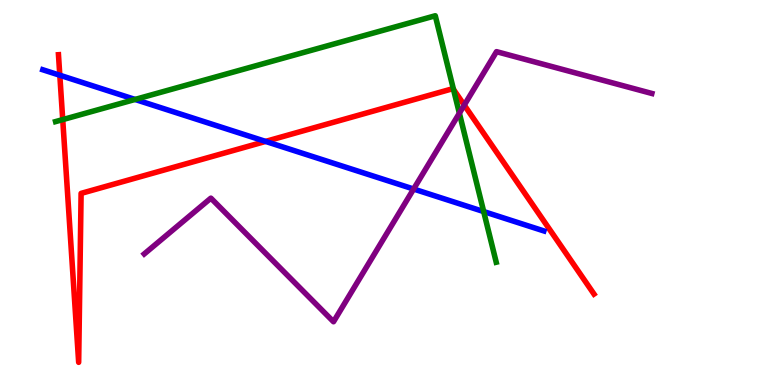[{'lines': ['blue', 'red'], 'intersections': [{'x': 0.772, 'y': 8.05}, {'x': 3.43, 'y': 6.33}]}, {'lines': ['green', 'red'], 'intersections': [{'x': 0.809, 'y': 6.89}, {'x': 5.85, 'y': 7.68}]}, {'lines': ['purple', 'red'], 'intersections': [{'x': 5.99, 'y': 7.27}]}, {'lines': ['blue', 'green'], 'intersections': [{'x': 1.74, 'y': 7.42}, {'x': 6.24, 'y': 4.5}]}, {'lines': ['blue', 'purple'], 'intersections': [{'x': 5.34, 'y': 5.09}]}, {'lines': ['green', 'purple'], 'intersections': [{'x': 5.93, 'y': 7.06}]}]